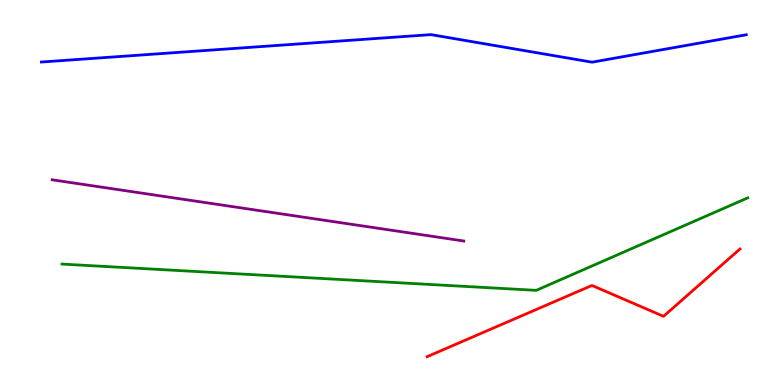[{'lines': ['blue', 'red'], 'intersections': []}, {'lines': ['green', 'red'], 'intersections': []}, {'lines': ['purple', 'red'], 'intersections': []}, {'lines': ['blue', 'green'], 'intersections': []}, {'lines': ['blue', 'purple'], 'intersections': []}, {'lines': ['green', 'purple'], 'intersections': []}]